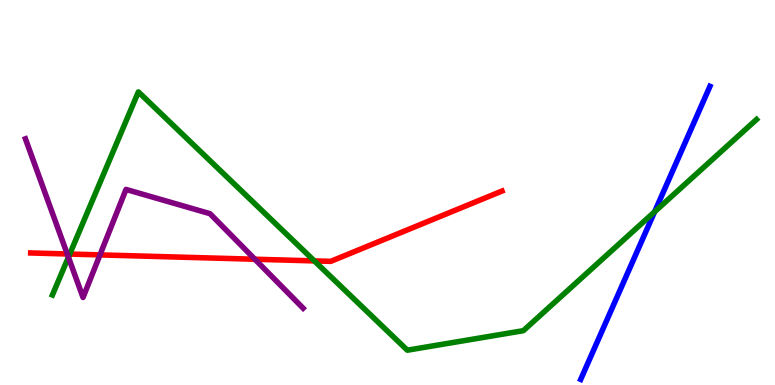[{'lines': ['blue', 'red'], 'intersections': []}, {'lines': ['green', 'red'], 'intersections': [{'x': 0.9, 'y': 3.4}, {'x': 4.06, 'y': 3.22}]}, {'lines': ['purple', 'red'], 'intersections': [{'x': 0.868, 'y': 3.4}, {'x': 1.29, 'y': 3.38}, {'x': 3.29, 'y': 3.27}]}, {'lines': ['blue', 'green'], 'intersections': [{'x': 8.45, 'y': 4.5}]}, {'lines': ['blue', 'purple'], 'intersections': []}, {'lines': ['green', 'purple'], 'intersections': [{'x': 0.883, 'y': 3.32}]}]